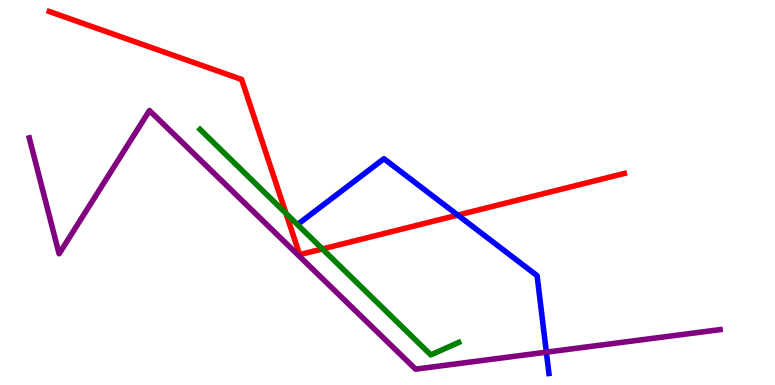[{'lines': ['blue', 'red'], 'intersections': [{'x': 5.91, 'y': 4.41}]}, {'lines': ['green', 'red'], 'intersections': [{'x': 3.69, 'y': 4.46}, {'x': 4.16, 'y': 3.53}]}, {'lines': ['purple', 'red'], 'intersections': []}, {'lines': ['blue', 'green'], 'intersections': []}, {'lines': ['blue', 'purple'], 'intersections': [{'x': 7.05, 'y': 0.853}]}, {'lines': ['green', 'purple'], 'intersections': []}]